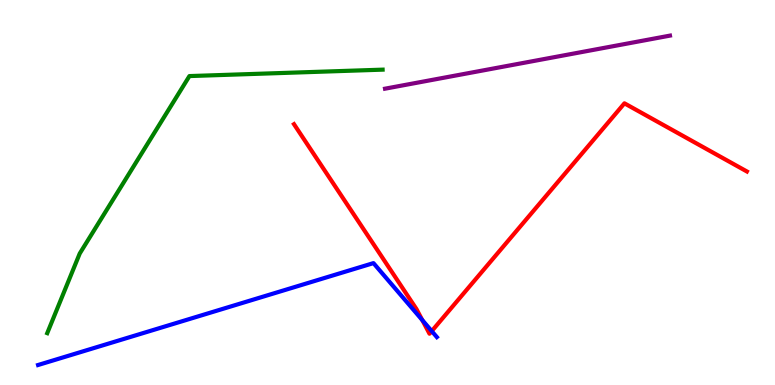[{'lines': ['blue', 'red'], 'intersections': [{'x': 5.45, 'y': 1.69}, {'x': 5.57, 'y': 1.4}]}, {'lines': ['green', 'red'], 'intersections': []}, {'lines': ['purple', 'red'], 'intersections': []}, {'lines': ['blue', 'green'], 'intersections': []}, {'lines': ['blue', 'purple'], 'intersections': []}, {'lines': ['green', 'purple'], 'intersections': []}]